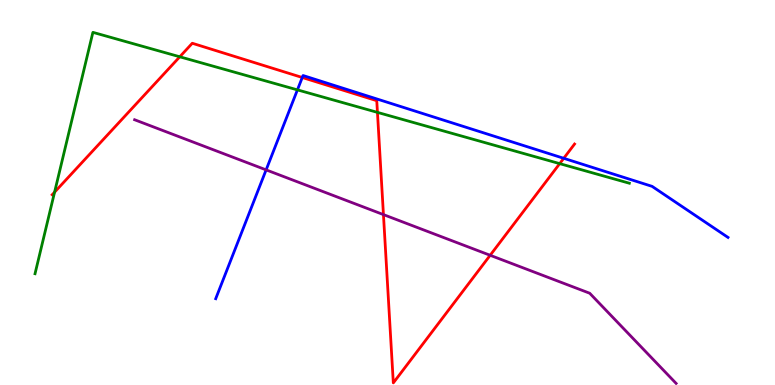[{'lines': ['blue', 'red'], 'intersections': [{'x': 3.9, 'y': 7.99}, {'x': 7.27, 'y': 5.89}]}, {'lines': ['green', 'red'], 'intersections': [{'x': 0.704, 'y': 5.01}, {'x': 2.32, 'y': 8.53}, {'x': 4.87, 'y': 7.08}, {'x': 7.22, 'y': 5.75}]}, {'lines': ['purple', 'red'], 'intersections': [{'x': 4.95, 'y': 4.43}, {'x': 6.32, 'y': 3.37}]}, {'lines': ['blue', 'green'], 'intersections': [{'x': 3.84, 'y': 7.67}]}, {'lines': ['blue', 'purple'], 'intersections': [{'x': 3.43, 'y': 5.59}]}, {'lines': ['green', 'purple'], 'intersections': []}]